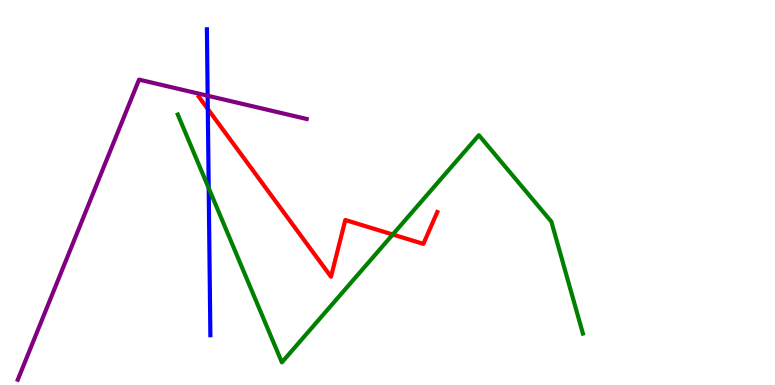[{'lines': ['blue', 'red'], 'intersections': [{'x': 2.68, 'y': 7.17}]}, {'lines': ['green', 'red'], 'intersections': [{'x': 5.07, 'y': 3.91}]}, {'lines': ['purple', 'red'], 'intersections': []}, {'lines': ['blue', 'green'], 'intersections': [{'x': 2.69, 'y': 5.11}]}, {'lines': ['blue', 'purple'], 'intersections': [{'x': 2.68, 'y': 7.51}]}, {'lines': ['green', 'purple'], 'intersections': []}]